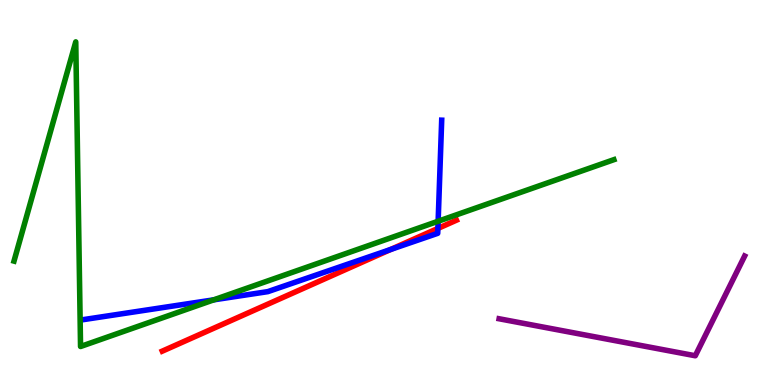[{'lines': ['blue', 'red'], 'intersections': [{'x': 5.04, 'y': 3.52}, {'x': 5.65, 'y': 4.07}]}, {'lines': ['green', 'red'], 'intersections': []}, {'lines': ['purple', 'red'], 'intersections': []}, {'lines': ['blue', 'green'], 'intersections': [{'x': 2.76, 'y': 2.21}, {'x': 5.65, 'y': 4.25}]}, {'lines': ['blue', 'purple'], 'intersections': []}, {'lines': ['green', 'purple'], 'intersections': []}]